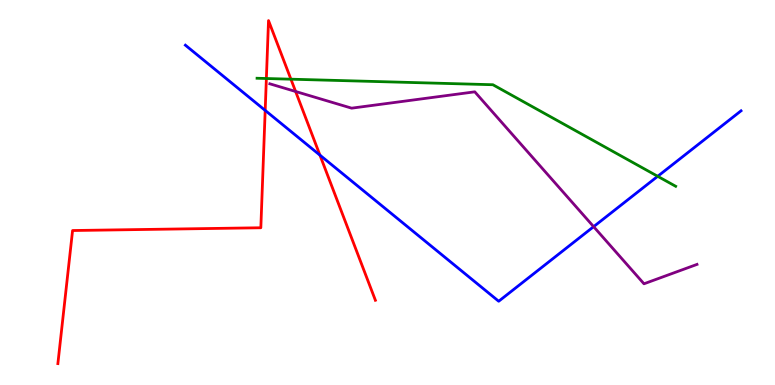[{'lines': ['blue', 'red'], 'intersections': [{'x': 3.42, 'y': 7.13}, {'x': 4.13, 'y': 5.97}]}, {'lines': ['green', 'red'], 'intersections': [{'x': 3.44, 'y': 7.96}, {'x': 3.75, 'y': 7.94}]}, {'lines': ['purple', 'red'], 'intersections': [{'x': 3.81, 'y': 7.62}]}, {'lines': ['blue', 'green'], 'intersections': [{'x': 8.49, 'y': 5.42}]}, {'lines': ['blue', 'purple'], 'intersections': [{'x': 7.66, 'y': 4.11}]}, {'lines': ['green', 'purple'], 'intersections': []}]